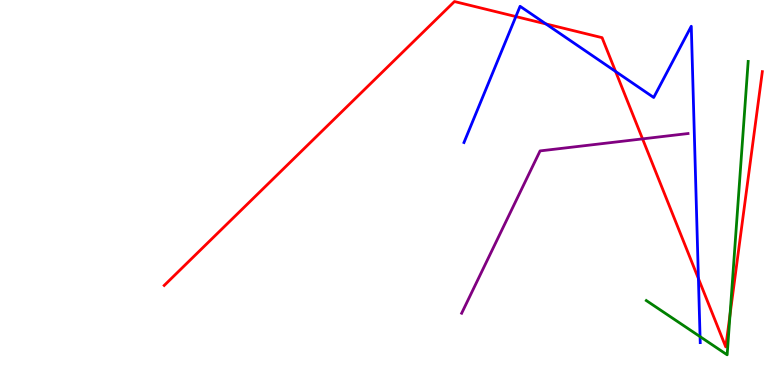[{'lines': ['blue', 'red'], 'intersections': [{'x': 6.66, 'y': 9.57}, {'x': 7.04, 'y': 9.38}, {'x': 7.94, 'y': 8.14}, {'x': 9.01, 'y': 2.76}]}, {'lines': ['green', 'red'], 'intersections': [{'x': 9.42, 'y': 1.83}]}, {'lines': ['purple', 'red'], 'intersections': [{'x': 8.29, 'y': 6.39}]}, {'lines': ['blue', 'green'], 'intersections': [{'x': 9.03, 'y': 1.26}]}, {'lines': ['blue', 'purple'], 'intersections': []}, {'lines': ['green', 'purple'], 'intersections': []}]